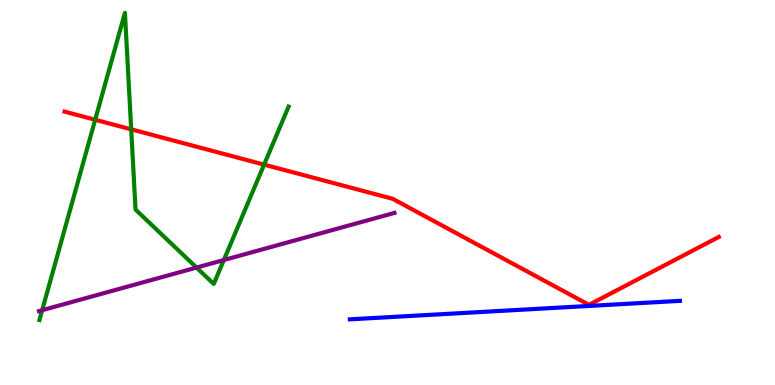[{'lines': ['blue', 'red'], 'intersections': []}, {'lines': ['green', 'red'], 'intersections': [{'x': 1.23, 'y': 6.89}, {'x': 1.69, 'y': 6.64}, {'x': 3.41, 'y': 5.72}]}, {'lines': ['purple', 'red'], 'intersections': []}, {'lines': ['blue', 'green'], 'intersections': []}, {'lines': ['blue', 'purple'], 'intersections': []}, {'lines': ['green', 'purple'], 'intersections': [{'x': 0.544, 'y': 1.94}, {'x': 2.54, 'y': 3.05}, {'x': 2.89, 'y': 3.25}]}]